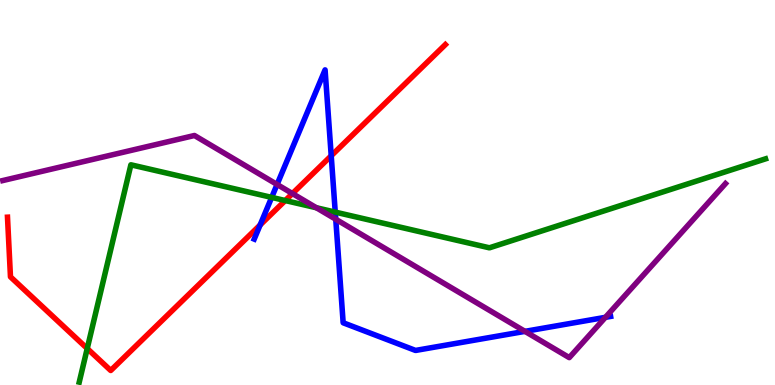[{'lines': ['blue', 'red'], 'intersections': [{'x': 3.36, 'y': 4.16}, {'x': 4.27, 'y': 5.95}]}, {'lines': ['green', 'red'], 'intersections': [{'x': 1.13, 'y': 0.947}, {'x': 3.68, 'y': 4.79}]}, {'lines': ['purple', 'red'], 'intersections': [{'x': 3.77, 'y': 4.97}]}, {'lines': ['blue', 'green'], 'intersections': [{'x': 3.51, 'y': 4.87}, {'x': 4.33, 'y': 4.49}]}, {'lines': ['blue', 'purple'], 'intersections': [{'x': 3.58, 'y': 5.21}, {'x': 4.33, 'y': 4.31}, {'x': 6.77, 'y': 1.39}, {'x': 7.81, 'y': 1.76}]}, {'lines': ['green', 'purple'], 'intersections': [{'x': 4.08, 'y': 4.6}]}]